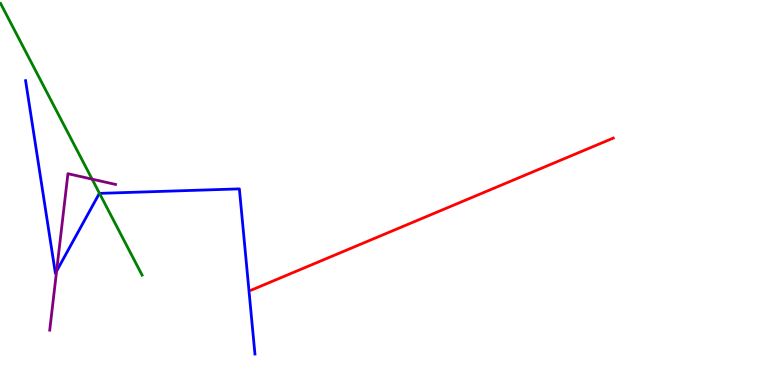[{'lines': ['blue', 'red'], 'intersections': []}, {'lines': ['green', 'red'], 'intersections': []}, {'lines': ['purple', 'red'], 'intersections': []}, {'lines': ['blue', 'green'], 'intersections': [{'x': 1.28, 'y': 4.98}]}, {'lines': ['blue', 'purple'], 'intersections': [{'x': 0.73, 'y': 2.96}]}, {'lines': ['green', 'purple'], 'intersections': [{'x': 1.19, 'y': 5.35}]}]